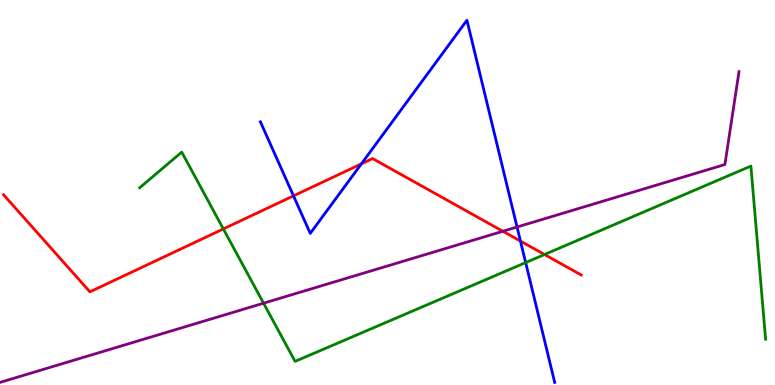[{'lines': ['blue', 'red'], 'intersections': [{'x': 3.79, 'y': 4.91}, {'x': 4.66, 'y': 5.74}, {'x': 6.72, 'y': 3.74}]}, {'lines': ['green', 'red'], 'intersections': [{'x': 2.88, 'y': 4.05}, {'x': 7.03, 'y': 3.39}]}, {'lines': ['purple', 'red'], 'intersections': [{'x': 6.49, 'y': 3.99}]}, {'lines': ['blue', 'green'], 'intersections': [{'x': 6.78, 'y': 3.18}]}, {'lines': ['blue', 'purple'], 'intersections': [{'x': 6.67, 'y': 4.1}]}, {'lines': ['green', 'purple'], 'intersections': [{'x': 3.4, 'y': 2.12}]}]